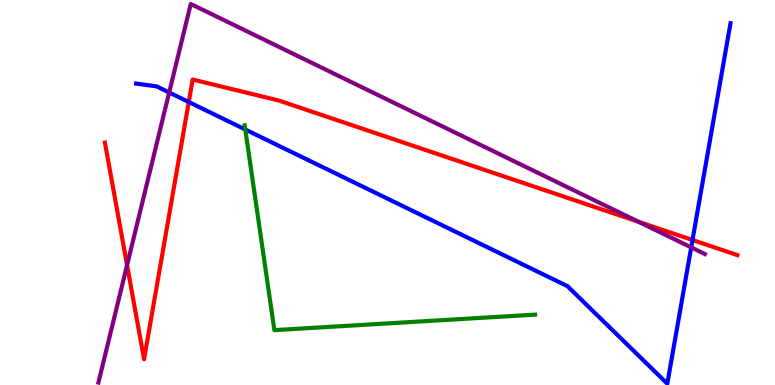[{'lines': ['blue', 'red'], 'intersections': [{'x': 2.44, 'y': 7.35}, {'x': 8.94, 'y': 3.77}]}, {'lines': ['green', 'red'], 'intersections': []}, {'lines': ['purple', 'red'], 'intersections': [{'x': 1.64, 'y': 3.11}, {'x': 8.24, 'y': 4.24}]}, {'lines': ['blue', 'green'], 'intersections': [{'x': 3.17, 'y': 6.64}]}, {'lines': ['blue', 'purple'], 'intersections': [{'x': 2.18, 'y': 7.6}, {'x': 8.92, 'y': 3.57}]}, {'lines': ['green', 'purple'], 'intersections': []}]